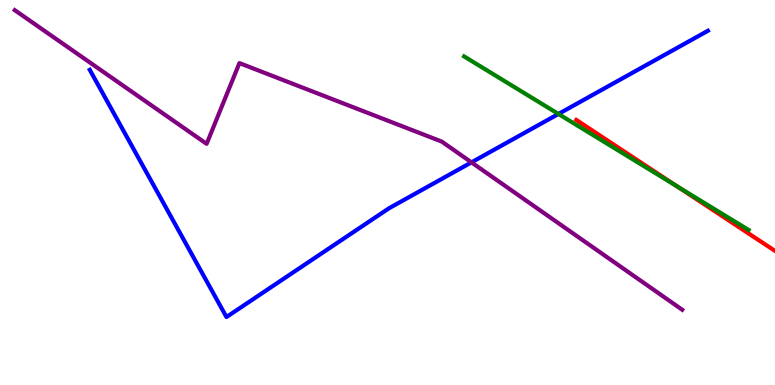[{'lines': ['blue', 'red'], 'intersections': []}, {'lines': ['green', 'red'], 'intersections': [{'x': 8.73, 'y': 5.17}]}, {'lines': ['purple', 'red'], 'intersections': []}, {'lines': ['blue', 'green'], 'intersections': [{'x': 7.21, 'y': 7.04}]}, {'lines': ['blue', 'purple'], 'intersections': [{'x': 6.08, 'y': 5.78}]}, {'lines': ['green', 'purple'], 'intersections': []}]